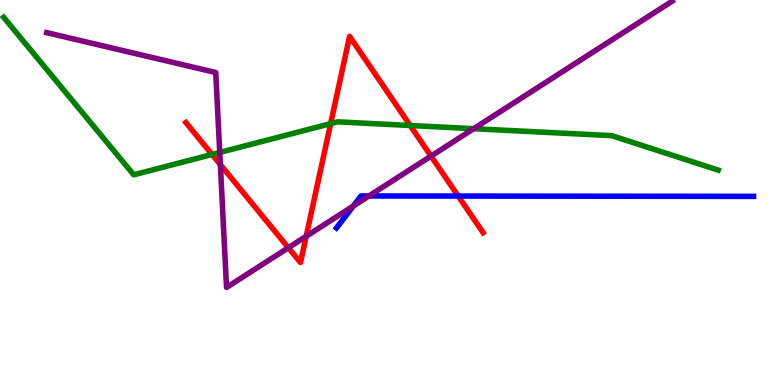[{'lines': ['blue', 'red'], 'intersections': [{'x': 5.91, 'y': 4.91}]}, {'lines': ['green', 'red'], 'intersections': [{'x': 2.74, 'y': 5.99}, {'x': 4.27, 'y': 6.79}, {'x': 5.29, 'y': 6.74}]}, {'lines': ['purple', 'red'], 'intersections': [{'x': 2.84, 'y': 5.72}, {'x': 3.72, 'y': 3.57}, {'x': 3.95, 'y': 3.86}, {'x': 5.56, 'y': 5.95}]}, {'lines': ['blue', 'green'], 'intersections': []}, {'lines': ['blue', 'purple'], 'intersections': [{'x': 4.56, 'y': 4.65}, {'x': 4.76, 'y': 4.91}]}, {'lines': ['green', 'purple'], 'intersections': [{'x': 2.84, 'y': 6.04}, {'x': 6.11, 'y': 6.66}]}]